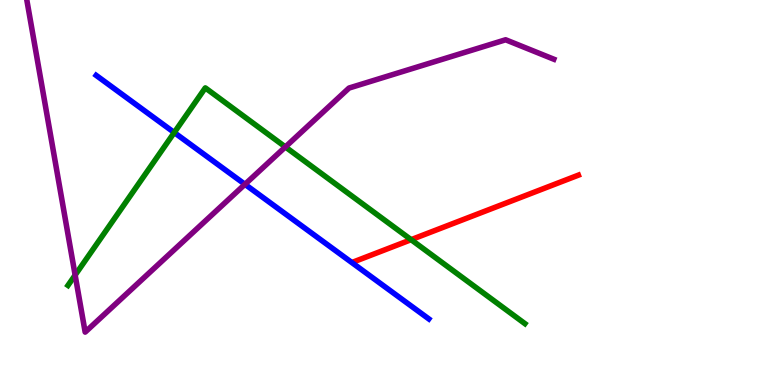[{'lines': ['blue', 'red'], 'intersections': []}, {'lines': ['green', 'red'], 'intersections': [{'x': 5.3, 'y': 3.77}]}, {'lines': ['purple', 'red'], 'intersections': []}, {'lines': ['blue', 'green'], 'intersections': [{'x': 2.25, 'y': 6.56}]}, {'lines': ['blue', 'purple'], 'intersections': [{'x': 3.16, 'y': 5.21}]}, {'lines': ['green', 'purple'], 'intersections': [{'x': 0.97, 'y': 2.85}, {'x': 3.68, 'y': 6.18}]}]